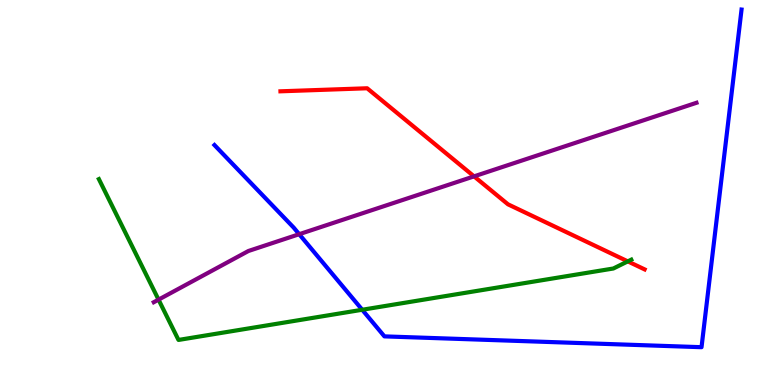[{'lines': ['blue', 'red'], 'intersections': []}, {'lines': ['green', 'red'], 'intersections': [{'x': 8.1, 'y': 3.21}]}, {'lines': ['purple', 'red'], 'intersections': [{'x': 6.12, 'y': 5.42}]}, {'lines': ['blue', 'green'], 'intersections': [{'x': 4.67, 'y': 1.95}]}, {'lines': ['blue', 'purple'], 'intersections': [{'x': 3.86, 'y': 3.92}]}, {'lines': ['green', 'purple'], 'intersections': [{'x': 2.05, 'y': 2.22}]}]